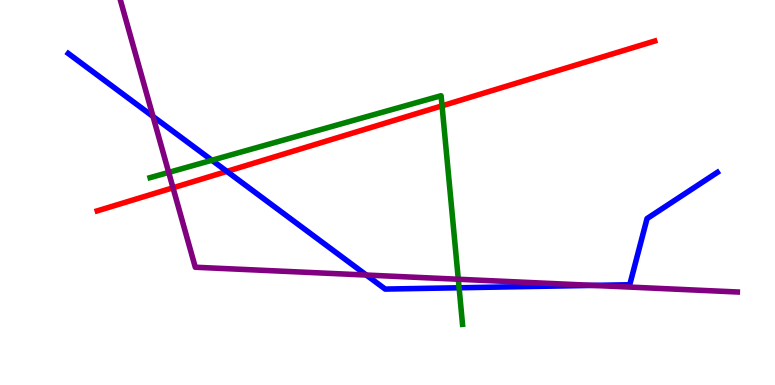[{'lines': ['blue', 'red'], 'intersections': [{'x': 2.93, 'y': 5.55}]}, {'lines': ['green', 'red'], 'intersections': [{'x': 5.7, 'y': 7.25}]}, {'lines': ['purple', 'red'], 'intersections': [{'x': 2.23, 'y': 5.12}]}, {'lines': ['blue', 'green'], 'intersections': [{'x': 2.73, 'y': 5.84}, {'x': 5.92, 'y': 2.53}]}, {'lines': ['blue', 'purple'], 'intersections': [{'x': 1.97, 'y': 6.97}, {'x': 4.73, 'y': 2.86}, {'x': 7.65, 'y': 2.59}]}, {'lines': ['green', 'purple'], 'intersections': [{'x': 2.18, 'y': 5.52}, {'x': 5.91, 'y': 2.75}]}]